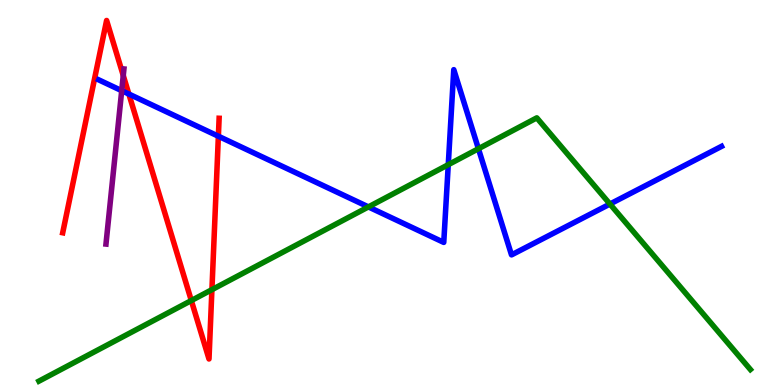[{'lines': ['blue', 'red'], 'intersections': [{'x': 1.66, 'y': 7.56}, {'x': 2.82, 'y': 6.46}]}, {'lines': ['green', 'red'], 'intersections': [{'x': 2.47, 'y': 2.19}, {'x': 2.73, 'y': 2.48}]}, {'lines': ['purple', 'red'], 'intersections': [{'x': 1.59, 'y': 8.04}]}, {'lines': ['blue', 'green'], 'intersections': [{'x': 4.75, 'y': 4.63}, {'x': 5.78, 'y': 5.72}, {'x': 6.17, 'y': 6.14}, {'x': 7.87, 'y': 4.7}]}, {'lines': ['blue', 'purple'], 'intersections': [{'x': 1.57, 'y': 7.64}]}, {'lines': ['green', 'purple'], 'intersections': []}]